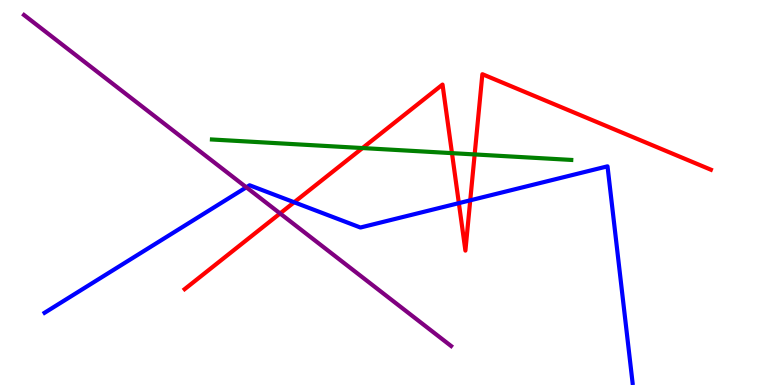[{'lines': ['blue', 'red'], 'intersections': [{'x': 3.8, 'y': 4.75}, {'x': 5.92, 'y': 4.72}, {'x': 6.07, 'y': 4.8}]}, {'lines': ['green', 'red'], 'intersections': [{'x': 4.68, 'y': 6.15}, {'x': 5.83, 'y': 6.02}, {'x': 6.12, 'y': 5.99}]}, {'lines': ['purple', 'red'], 'intersections': [{'x': 3.61, 'y': 4.46}]}, {'lines': ['blue', 'green'], 'intersections': []}, {'lines': ['blue', 'purple'], 'intersections': [{'x': 3.18, 'y': 5.14}]}, {'lines': ['green', 'purple'], 'intersections': []}]